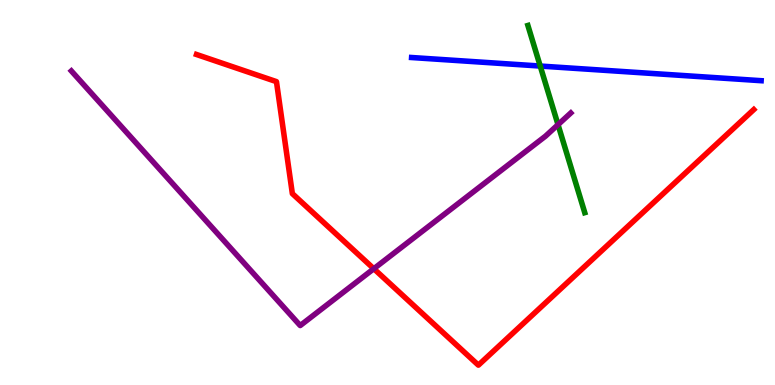[{'lines': ['blue', 'red'], 'intersections': []}, {'lines': ['green', 'red'], 'intersections': []}, {'lines': ['purple', 'red'], 'intersections': [{'x': 4.82, 'y': 3.02}]}, {'lines': ['blue', 'green'], 'intersections': [{'x': 6.97, 'y': 8.28}]}, {'lines': ['blue', 'purple'], 'intersections': []}, {'lines': ['green', 'purple'], 'intersections': [{'x': 7.2, 'y': 6.76}]}]